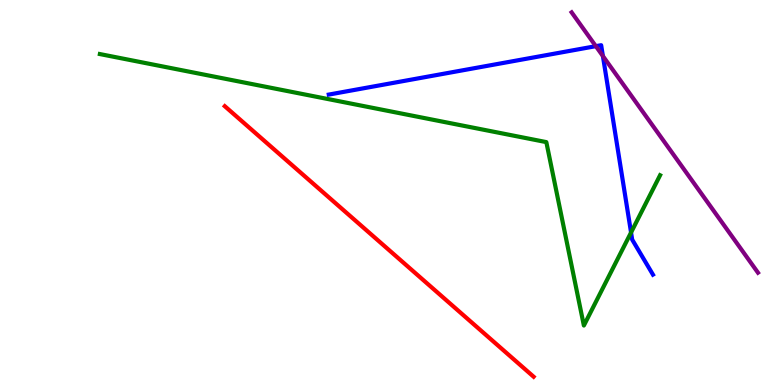[{'lines': ['blue', 'red'], 'intersections': []}, {'lines': ['green', 'red'], 'intersections': []}, {'lines': ['purple', 'red'], 'intersections': []}, {'lines': ['blue', 'green'], 'intersections': [{'x': 8.14, 'y': 3.96}]}, {'lines': ['blue', 'purple'], 'intersections': [{'x': 7.69, 'y': 8.8}, {'x': 7.78, 'y': 8.54}]}, {'lines': ['green', 'purple'], 'intersections': []}]